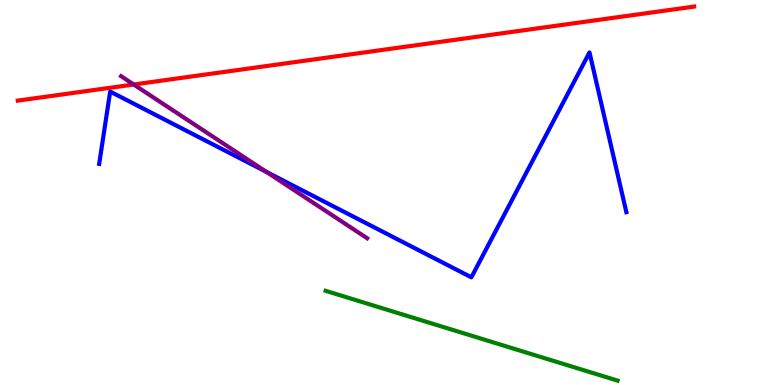[{'lines': ['blue', 'red'], 'intersections': []}, {'lines': ['green', 'red'], 'intersections': []}, {'lines': ['purple', 'red'], 'intersections': [{'x': 1.73, 'y': 7.8}]}, {'lines': ['blue', 'green'], 'intersections': []}, {'lines': ['blue', 'purple'], 'intersections': [{'x': 3.44, 'y': 5.53}]}, {'lines': ['green', 'purple'], 'intersections': []}]